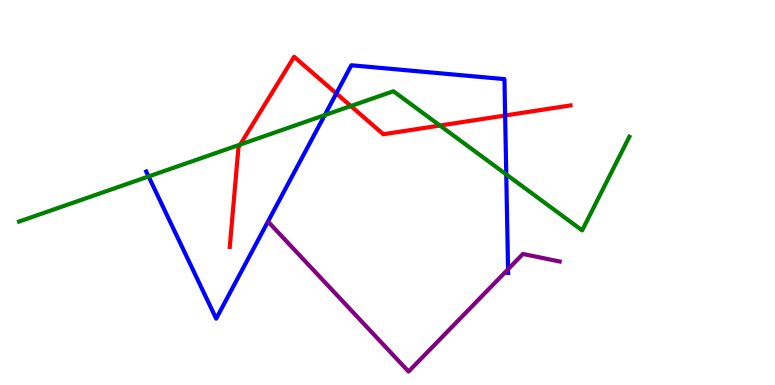[{'lines': ['blue', 'red'], 'intersections': [{'x': 4.34, 'y': 7.57}, {'x': 6.52, 'y': 7.0}]}, {'lines': ['green', 'red'], 'intersections': [{'x': 3.1, 'y': 6.25}, {'x': 4.53, 'y': 7.25}, {'x': 5.68, 'y': 6.74}]}, {'lines': ['purple', 'red'], 'intersections': []}, {'lines': ['blue', 'green'], 'intersections': [{'x': 1.92, 'y': 5.42}, {'x': 4.19, 'y': 7.01}, {'x': 6.53, 'y': 5.47}]}, {'lines': ['blue', 'purple'], 'intersections': [{'x': 6.56, 'y': 3.01}]}, {'lines': ['green', 'purple'], 'intersections': []}]